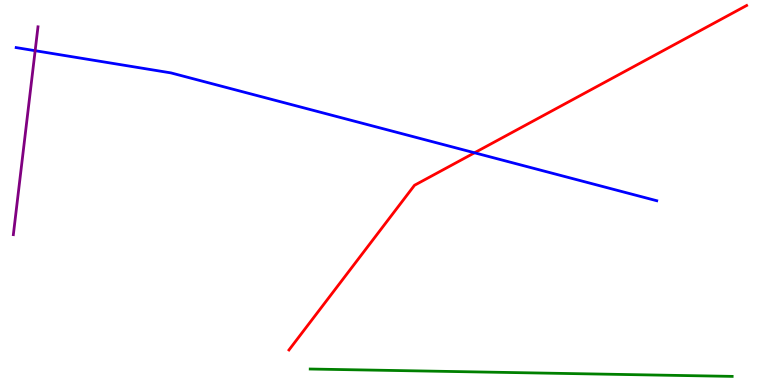[{'lines': ['blue', 'red'], 'intersections': [{'x': 6.12, 'y': 6.03}]}, {'lines': ['green', 'red'], 'intersections': []}, {'lines': ['purple', 'red'], 'intersections': []}, {'lines': ['blue', 'green'], 'intersections': []}, {'lines': ['blue', 'purple'], 'intersections': [{'x': 0.454, 'y': 8.68}]}, {'lines': ['green', 'purple'], 'intersections': []}]